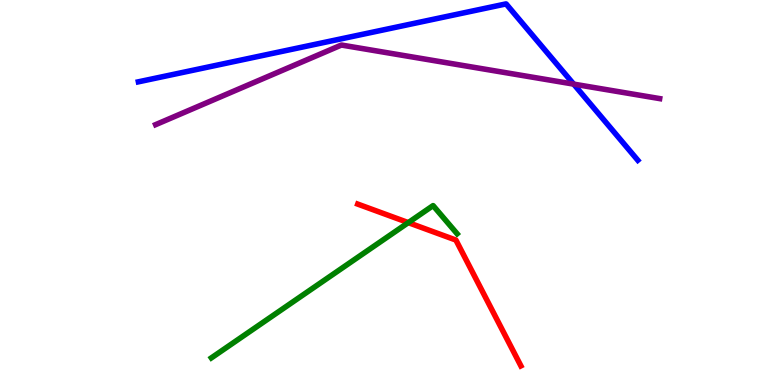[{'lines': ['blue', 'red'], 'intersections': []}, {'lines': ['green', 'red'], 'intersections': [{'x': 5.27, 'y': 4.22}]}, {'lines': ['purple', 'red'], 'intersections': []}, {'lines': ['blue', 'green'], 'intersections': []}, {'lines': ['blue', 'purple'], 'intersections': [{'x': 7.4, 'y': 7.81}]}, {'lines': ['green', 'purple'], 'intersections': []}]